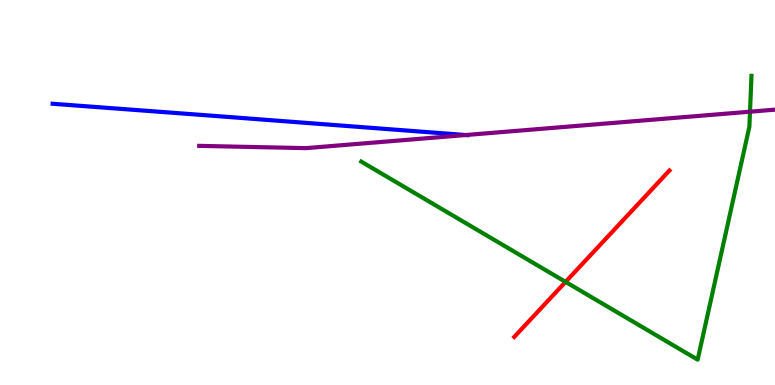[{'lines': ['blue', 'red'], 'intersections': []}, {'lines': ['green', 'red'], 'intersections': [{'x': 7.3, 'y': 2.68}]}, {'lines': ['purple', 'red'], 'intersections': []}, {'lines': ['blue', 'green'], 'intersections': []}, {'lines': ['blue', 'purple'], 'intersections': [{'x': 6.01, 'y': 6.49}]}, {'lines': ['green', 'purple'], 'intersections': [{'x': 9.68, 'y': 7.1}]}]